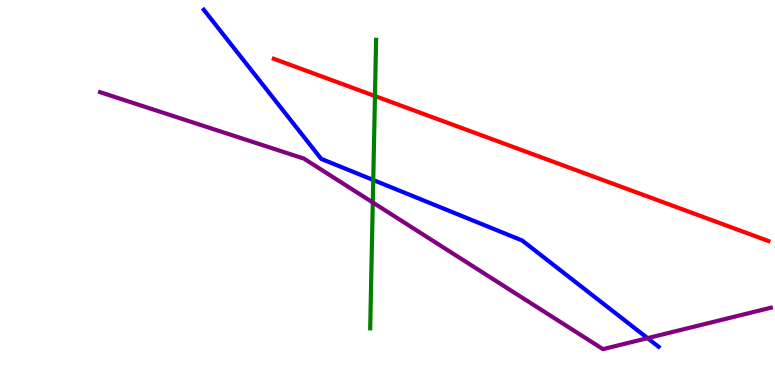[{'lines': ['blue', 'red'], 'intersections': []}, {'lines': ['green', 'red'], 'intersections': [{'x': 4.84, 'y': 7.51}]}, {'lines': ['purple', 'red'], 'intersections': []}, {'lines': ['blue', 'green'], 'intersections': [{'x': 4.82, 'y': 5.32}]}, {'lines': ['blue', 'purple'], 'intersections': [{'x': 8.36, 'y': 1.22}]}, {'lines': ['green', 'purple'], 'intersections': [{'x': 4.81, 'y': 4.74}]}]